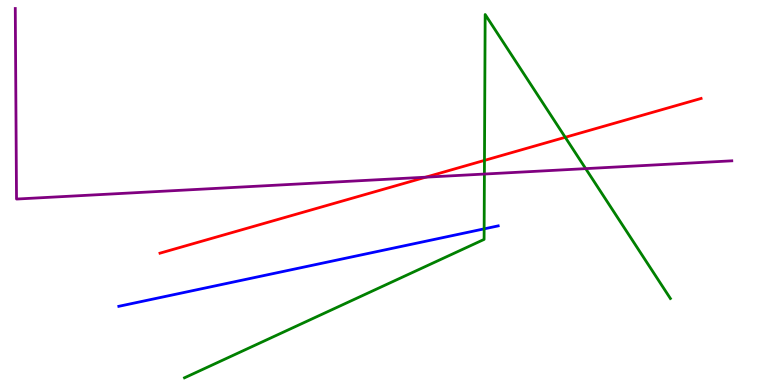[{'lines': ['blue', 'red'], 'intersections': []}, {'lines': ['green', 'red'], 'intersections': [{'x': 6.25, 'y': 5.83}, {'x': 7.29, 'y': 6.43}]}, {'lines': ['purple', 'red'], 'intersections': [{'x': 5.49, 'y': 5.4}]}, {'lines': ['blue', 'green'], 'intersections': [{'x': 6.25, 'y': 4.06}]}, {'lines': ['blue', 'purple'], 'intersections': []}, {'lines': ['green', 'purple'], 'intersections': [{'x': 6.25, 'y': 5.48}, {'x': 7.56, 'y': 5.62}]}]